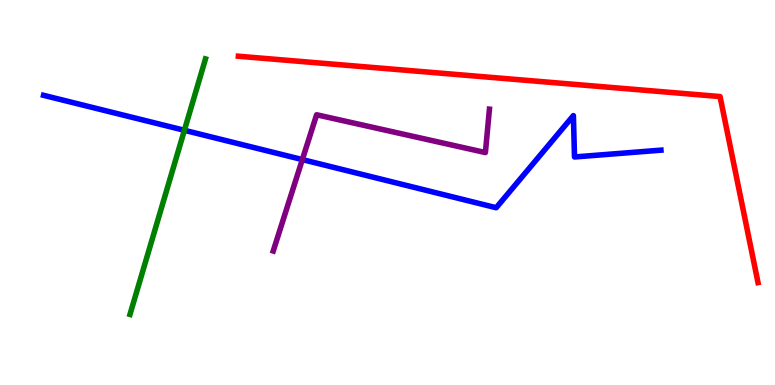[{'lines': ['blue', 'red'], 'intersections': []}, {'lines': ['green', 'red'], 'intersections': []}, {'lines': ['purple', 'red'], 'intersections': []}, {'lines': ['blue', 'green'], 'intersections': [{'x': 2.38, 'y': 6.62}]}, {'lines': ['blue', 'purple'], 'intersections': [{'x': 3.9, 'y': 5.85}]}, {'lines': ['green', 'purple'], 'intersections': []}]